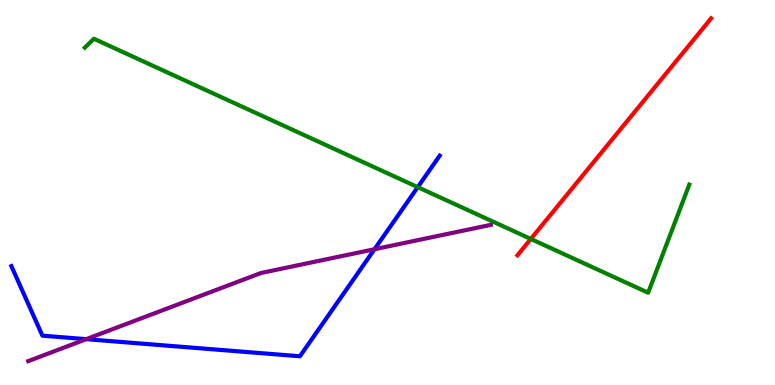[{'lines': ['blue', 'red'], 'intersections': []}, {'lines': ['green', 'red'], 'intersections': [{'x': 6.85, 'y': 3.79}]}, {'lines': ['purple', 'red'], 'intersections': []}, {'lines': ['blue', 'green'], 'intersections': [{'x': 5.39, 'y': 5.14}]}, {'lines': ['blue', 'purple'], 'intersections': [{'x': 1.11, 'y': 1.19}, {'x': 4.83, 'y': 3.53}]}, {'lines': ['green', 'purple'], 'intersections': []}]